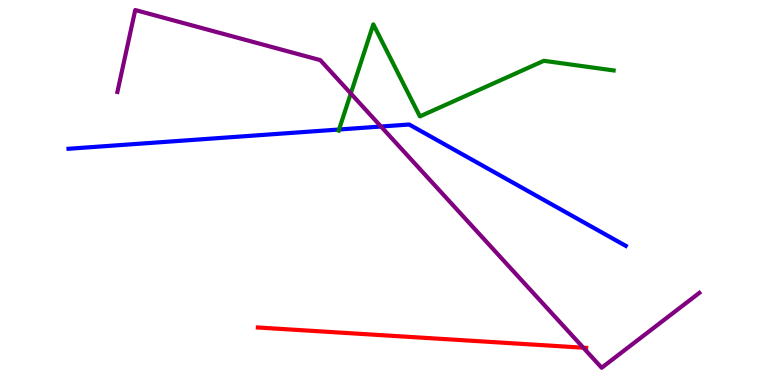[{'lines': ['blue', 'red'], 'intersections': []}, {'lines': ['green', 'red'], 'intersections': []}, {'lines': ['purple', 'red'], 'intersections': [{'x': 7.53, 'y': 0.969}]}, {'lines': ['blue', 'green'], 'intersections': [{'x': 4.37, 'y': 6.64}]}, {'lines': ['blue', 'purple'], 'intersections': [{'x': 4.92, 'y': 6.71}]}, {'lines': ['green', 'purple'], 'intersections': [{'x': 4.53, 'y': 7.57}]}]